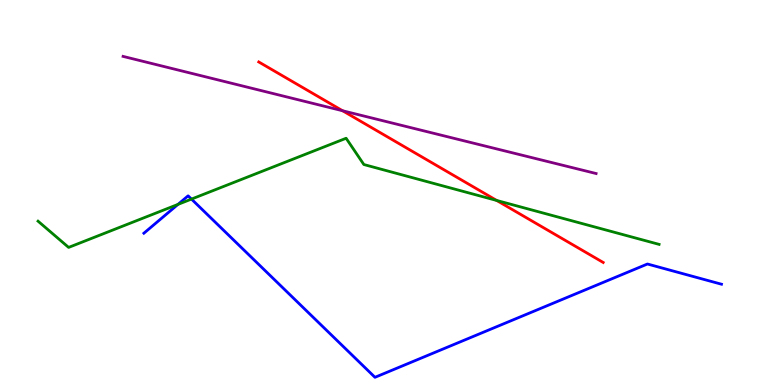[{'lines': ['blue', 'red'], 'intersections': []}, {'lines': ['green', 'red'], 'intersections': [{'x': 6.41, 'y': 4.79}]}, {'lines': ['purple', 'red'], 'intersections': [{'x': 4.42, 'y': 7.12}]}, {'lines': ['blue', 'green'], 'intersections': [{'x': 2.3, 'y': 4.69}, {'x': 2.47, 'y': 4.83}]}, {'lines': ['blue', 'purple'], 'intersections': []}, {'lines': ['green', 'purple'], 'intersections': []}]